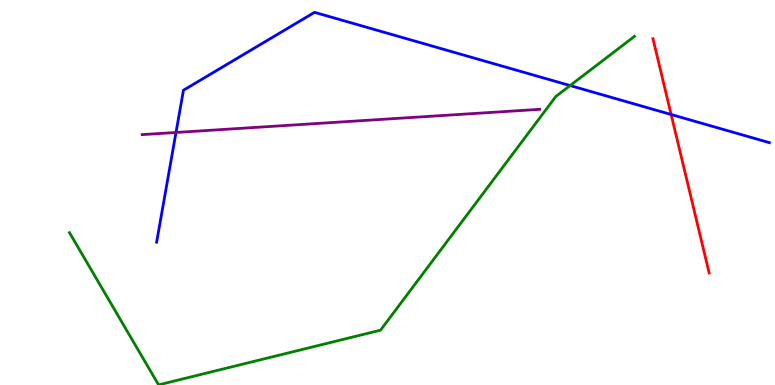[{'lines': ['blue', 'red'], 'intersections': [{'x': 8.66, 'y': 7.03}]}, {'lines': ['green', 'red'], 'intersections': []}, {'lines': ['purple', 'red'], 'intersections': []}, {'lines': ['blue', 'green'], 'intersections': [{'x': 7.36, 'y': 7.78}]}, {'lines': ['blue', 'purple'], 'intersections': [{'x': 2.27, 'y': 6.56}]}, {'lines': ['green', 'purple'], 'intersections': []}]